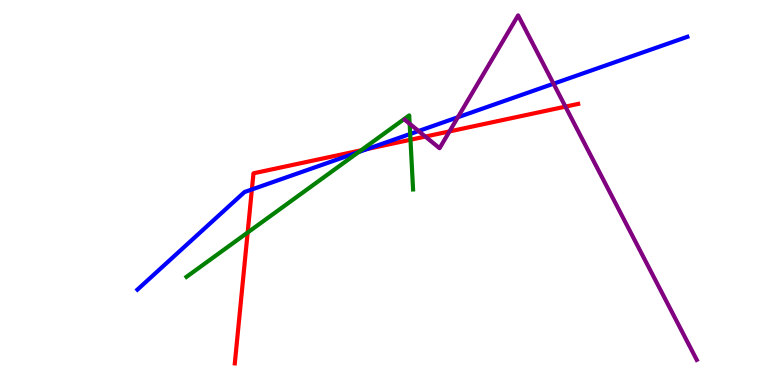[{'lines': ['blue', 'red'], 'intersections': [{'x': 3.25, 'y': 5.08}, {'x': 4.74, 'y': 6.13}]}, {'lines': ['green', 'red'], 'intersections': [{'x': 3.2, 'y': 3.96}, {'x': 4.66, 'y': 6.1}, {'x': 5.3, 'y': 6.37}]}, {'lines': ['purple', 'red'], 'intersections': [{'x': 5.49, 'y': 6.45}, {'x': 5.8, 'y': 6.59}, {'x': 7.3, 'y': 7.23}]}, {'lines': ['blue', 'green'], 'intersections': [{'x': 4.63, 'y': 6.05}, {'x': 5.29, 'y': 6.52}]}, {'lines': ['blue', 'purple'], 'intersections': [{'x': 5.4, 'y': 6.6}, {'x': 5.91, 'y': 6.95}, {'x': 7.14, 'y': 7.83}]}, {'lines': ['green', 'purple'], 'intersections': [{'x': 5.29, 'y': 6.79}]}]